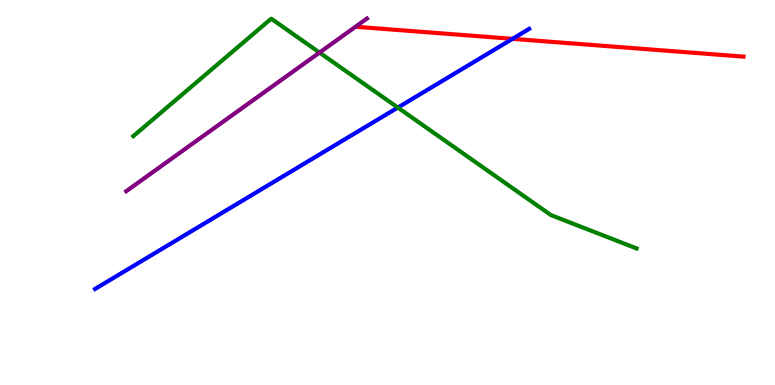[{'lines': ['blue', 'red'], 'intersections': [{'x': 6.61, 'y': 8.99}]}, {'lines': ['green', 'red'], 'intersections': []}, {'lines': ['purple', 'red'], 'intersections': []}, {'lines': ['blue', 'green'], 'intersections': [{'x': 5.13, 'y': 7.21}]}, {'lines': ['blue', 'purple'], 'intersections': []}, {'lines': ['green', 'purple'], 'intersections': [{'x': 4.12, 'y': 8.63}]}]